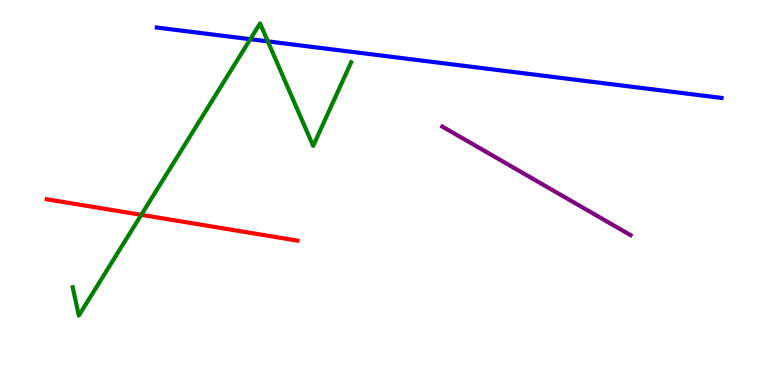[{'lines': ['blue', 'red'], 'intersections': []}, {'lines': ['green', 'red'], 'intersections': [{'x': 1.82, 'y': 4.42}]}, {'lines': ['purple', 'red'], 'intersections': []}, {'lines': ['blue', 'green'], 'intersections': [{'x': 3.23, 'y': 8.98}, {'x': 3.46, 'y': 8.93}]}, {'lines': ['blue', 'purple'], 'intersections': []}, {'lines': ['green', 'purple'], 'intersections': []}]